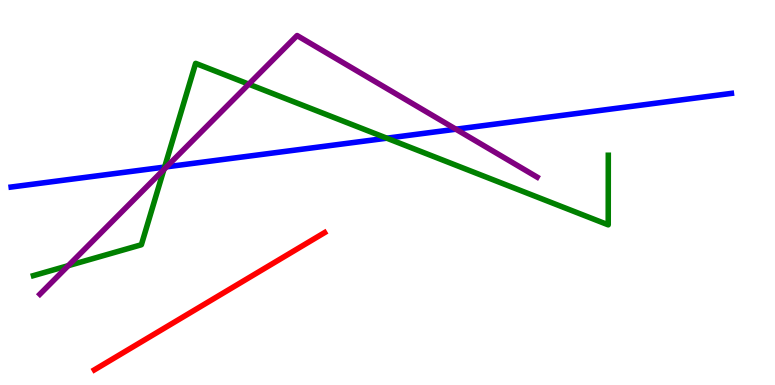[{'lines': ['blue', 'red'], 'intersections': []}, {'lines': ['green', 'red'], 'intersections': []}, {'lines': ['purple', 'red'], 'intersections': []}, {'lines': ['blue', 'green'], 'intersections': [{'x': 2.12, 'y': 5.66}, {'x': 4.99, 'y': 6.41}]}, {'lines': ['blue', 'purple'], 'intersections': [{'x': 2.15, 'y': 5.67}, {'x': 5.88, 'y': 6.64}]}, {'lines': ['green', 'purple'], 'intersections': [{'x': 0.881, 'y': 3.1}, {'x': 2.11, 'y': 5.6}, {'x': 3.21, 'y': 7.81}]}]